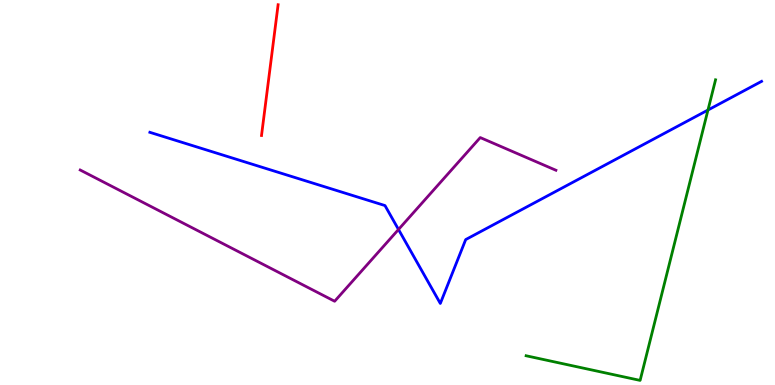[{'lines': ['blue', 'red'], 'intersections': []}, {'lines': ['green', 'red'], 'intersections': []}, {'lines': ['purple', 'red'], 'intersections': []}, {'lines': ['blue', 'green'], 'intersections': [{'x': 9.14, 'y': 7.14}]}, {'lines': ['blue', 'purple'], 'intersections': [{'x': 5.14, 'y': 4.04}]}, {'lines': ['green', 'purple'], 'intersections': []}]